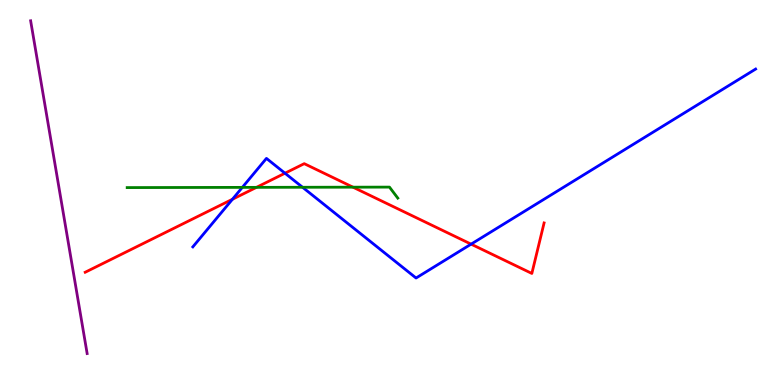[{'lines': ['blue', 'red'], 'intersections': [{'x': 3.0, 'y': 4.82}, {'x': 3.68, 'y': 5.5}, {'x': 6.08, 'y': 3.66}]}, {'lines': ['green', 'red'], 'intersections': [{'x': 3.31, 'y': 5.13}, {'x': 4.55, 'y': 5.14}]}, {'lines': ['purple', 'red'], 'intersections': []}, {'lines': ['blue', 'green'], 'intersections': [{'x': 3.13, 'y': 5.13}, {'x': 3.9, 'y': 5.14}]}, {'lines': ['blue', 'purple'], 'intersections': []}, {'lines': ['green', 'purple'], 'intersections': []}]